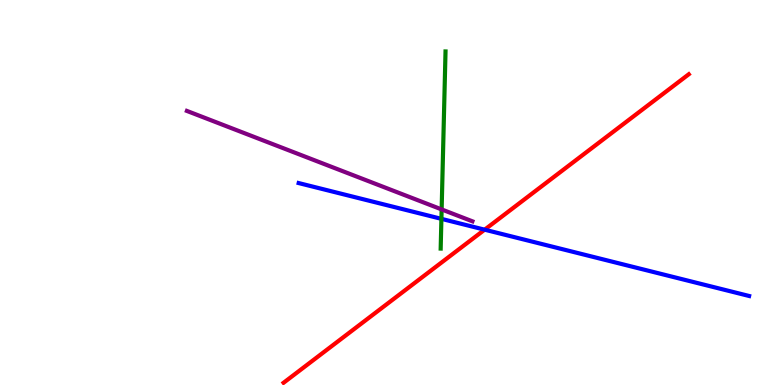[{'lines': ['blue', 'red'], 'intersections': [{'x': 6.25, 'y': 4.03}]}, {'lines': ['green', 'red'], 'intersections': []}, {'lines': ['purple', 'red'], 'intersections': []}, {'lines': ['blue', 'green'], 'intersections': [{'x': 5.7, 'y': 4.32}]}, {'lines': ['blue', 'purple'], 'intersections': []}, {'lines': ['green', 'purple'], 'intersections': [{'x': 5.7, 'y': 4.56}]}]